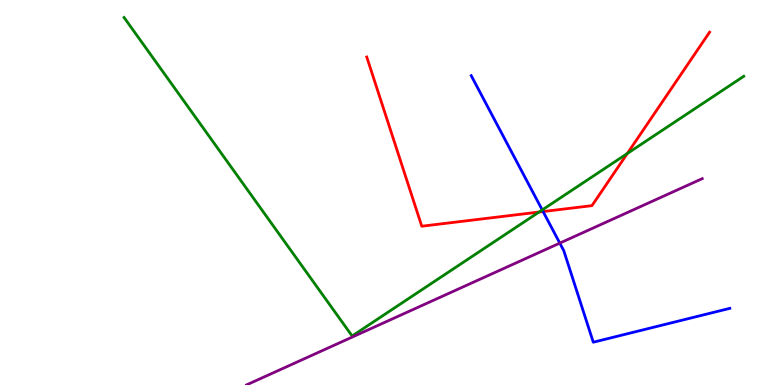[{'lines': ['blue', 'red'], 'intersections': [{'x': 7.01, 'y': 4.51}]}, {'lines': ['green', 'red'], 'intersections': [{'x': 6.96, 'y': 4.49}, {'x': 8.09, 'y': 6.01}]}, {'lines': ['purple', 'red'], 'intersections': []}, {'lines': ['blue', 'green'], 'intersections': [{'x': 7.0, 'y': 4.55}]}, {'lines': ['blue', 'purple'], 'intersections': [{'x': 7.22, 'y': 3.69}]}, {'lines': ['green', 'purple'], 'intersections': []}]